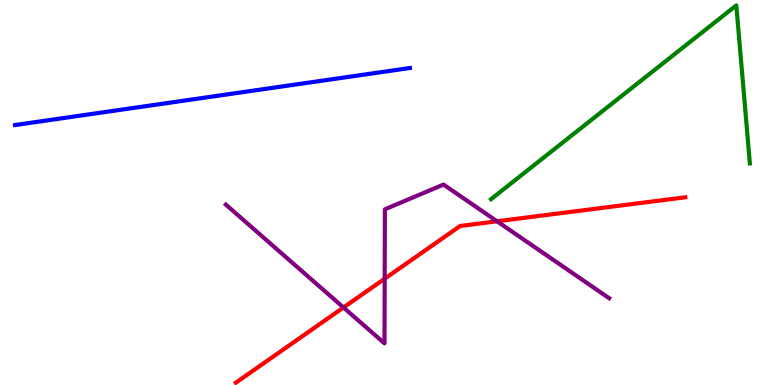[{'lines': ['blue', 'red'], 'intersections': []}, {'lines': ['green', 'red'], 'intersections': []}, {'lines': ['purple', 'red'], 'intersections': [{'x': 4.43, 'y': 2.01}, {'x': 4.96, 'y': 2.76}, {'x': 6.41, 'y': 4.25}]}, {'lines': ['blue', 'green'], 'intersections': []}, {'lines': ['blue', 'purple'], 'intersections': []}, {'lines': ['green', 'purple'], 'intersections': []}]